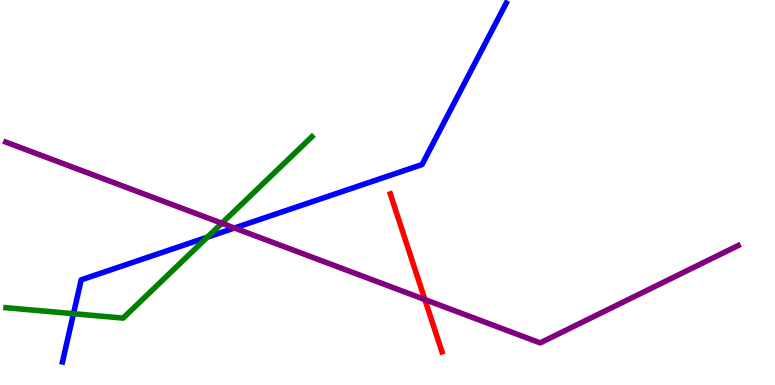[{'lines': ['blue', 'red'], 'intersections': []}, {'lines': ['green', 'red'], 'intersections': []}, {'lines': ['purple', 'red'], 'intersections': [{'x': 5.48, 'y': 2.22}]}, {'lines': ['blue', 'green'], 'intersections': [{'x': 0.948, 'y': 1.85}, {'x': 2.68, 'y': 3.84}]}, {'lines': ['blue', 'purple'], 'intersections': [{'x': 3.03, 'y': 4.08}]}, {'lines': ['green', 'purple'], 'intersections': [{'x': 2.86, 'y': 4.2}]}]